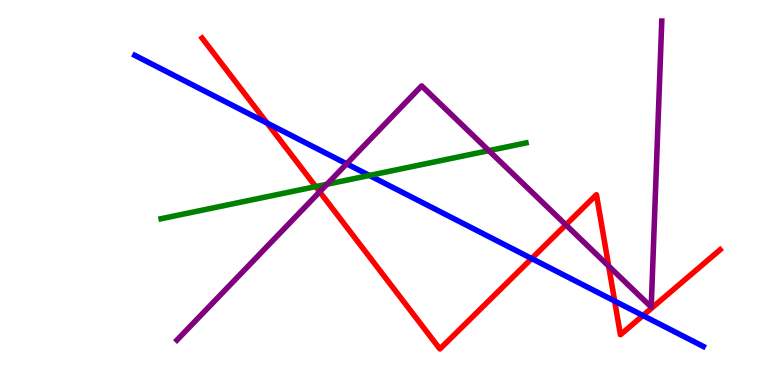[{'lines': ['blue', 'red'], 'intersections': [{'x': 3.45, 'y': 6.8}, {'x': 6.86, 'y': 3.28}, {'x': 7.93, 'y': 2.18}, {'x': 8.3, 'y': 1.8}]}, {'lines': ['green', 'red'], 'intersections': [{'x': 4.07, 'y': 5.15}]}, {'lines': ['purple', 'red'], 'intersections': [{'x': 4.13, 'y': 5.02}, {'x': 7.3, 'y': 4.16}, {'x': 7.85, 'y': 3.09}]}, {'lines': ['blue', 'green'], 'intersections': [{'x': 4.77, 'y': 5.44}]}, {'lines': ['blue', 'purple'], 'intersections': [{'x': 4.47, 'y': 5.75}]}, {'lines': ['green', 'purple'], 'intersections': [{'x': 4.22, 'y': 5.21}, {'x': 6.31, 'y': 6.09}]}]